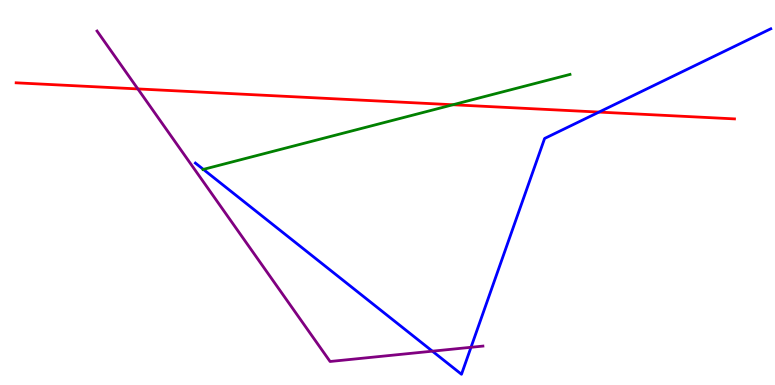[{'lines': ['blue', 'red'], 'intersections': [{'x': 7.73, 'y': 7.09}]}, {'lines': ['green', 'red'], 'intersections': [{'x': 5.84, 'y': 7.28}]}, {'lines': ['purple', 'red'], 'intersections': [{'x': 1.78, 'y': 7.69}]}, {'lines': ['blue', 'green'], 'intersections': [{'x': 2.62, 'y': 5.6}]}, {'lines': ['blue', 'purple'], 'intersections': [{'x': 5.58, 'y': 0.878}, {'x': 6.08, 'y': 0.979}]}, {'lines': ['green', 'purple'], 'intersections': []}]